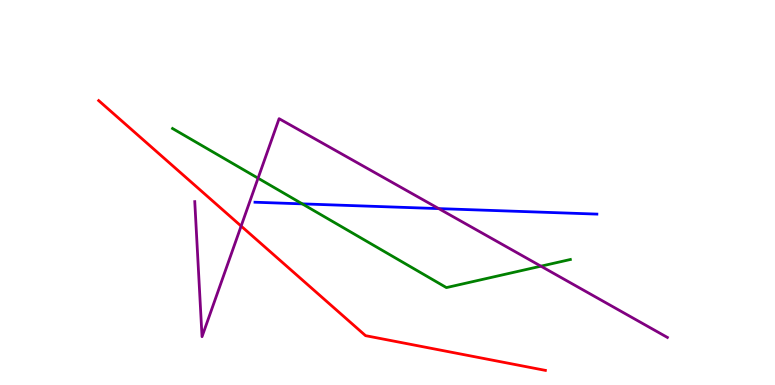[{'lines': ['blue', 'red'], 'intersections': []}, {'lines': ['green', 'red'], 'intersections': []}, {'lines': ['purple', 'red'], 'intersections': [{'x': 3.11, 'y': 4.13}]}, {'lines': ['blue', 'green'], 'intersections': [{'x': 3.9, 'y': 4.7}]}, {'lines': ['blue', 'purple'], 'intersections': [{'x': 5.66, 'y': 4.58}]}, {'lines': ['green', 'purple'], 'intersections': [{'x': 3.33, 'y': 5.37}, {'x': 6.98, 'y': 3.09}]}]